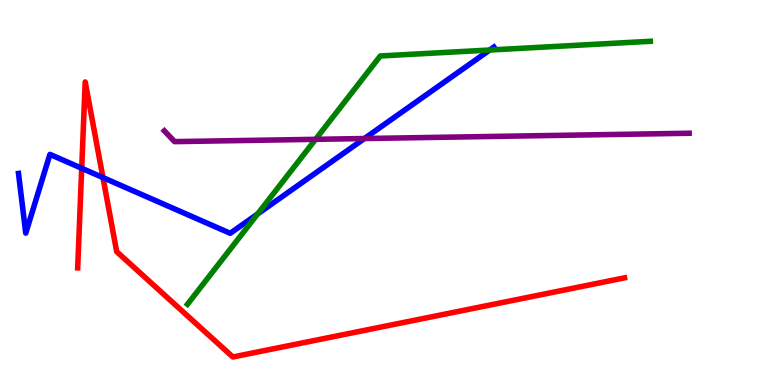[{'lines': ['blue', 'red'], 'intersections': [{'x': 1.05, 'y': 5.63}, {'x': 1.33, 'y': 5.39}]}, {'lines': ['green', 'red'], 'intersections': []}, {'lines': ['purple', 'red'], 'intersections': []}, {'lines': ['blue', 'green'], 'intersections': [{'x': 3.32, 'y': 4.44}, {'x': 6.32, 'y': 8.7}]}, {'lines': ['blue', 'purple'], 'intersections': [{'x': 4.7, 'y': 6.4}]}, {'lines': ['green', 'purple'], 'intersections': [{'x': 4.07, 'y': 6.38}]}]